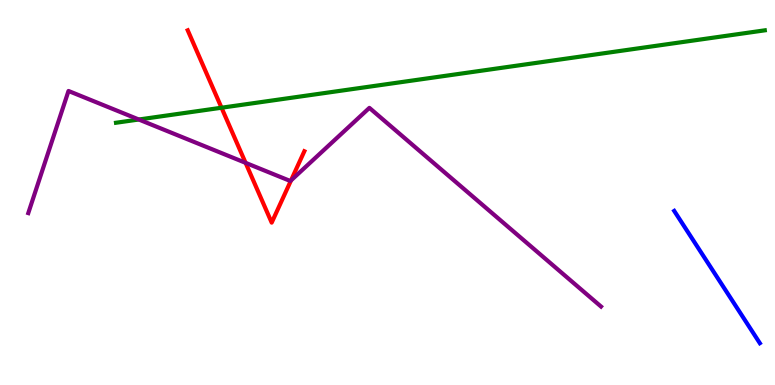[{'lines': ['blue', 'red'], 'intersections': []}, {'lines': ['green', 'red'], 'intersections': [{'x': 2.86, 'y': 7.2}]}, {'lines': ['purple', 'red'], 'intersections': [{'x': 3.17, 'y': 5.77}, {'x': 3.76, 'y': 5.31}]}, {'lines': ['blue', 'green'], 'intersections': []}, {'lines': ['blue', 'purple'], 'intersections': []}, {'lines': ['green', 'purple'], 'intersections': [{'x': 1.79, 'y': 6.9}]}]